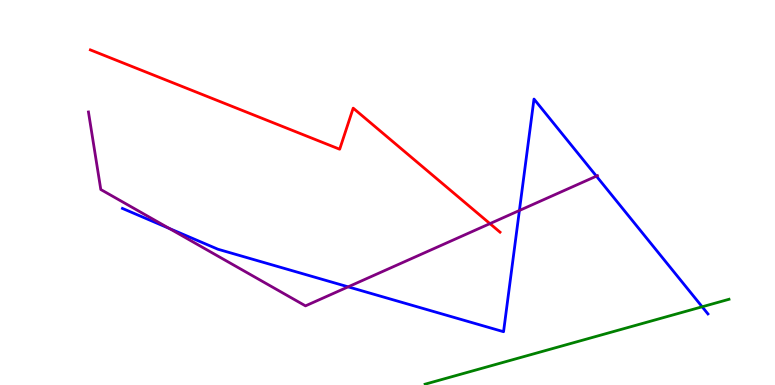[{'lines': ['blue', 'red'], 'intersections': []}, {'lines': ['green', 'red'], 'intersections': []}, {'lines': ['purple', 'red'], 'intersections': [{'x': 6.32, 'y': 4.19}]}, {'lines': ['blue', 'green'], 'intersections': [{'x': 9.06, 'y': 2.03}]}, {'lines': ['blue', 'purple'], 'intersections': [{'x': 2.18, 'y': 4.07}, {'x': 4.49, 'y': 2.55}, {'x': 6.7, 'y': 4.53}, {'x': 7.7, 'y': 5.42}]}, {'lines': ['green', 'purple'], 'intersections': []}]